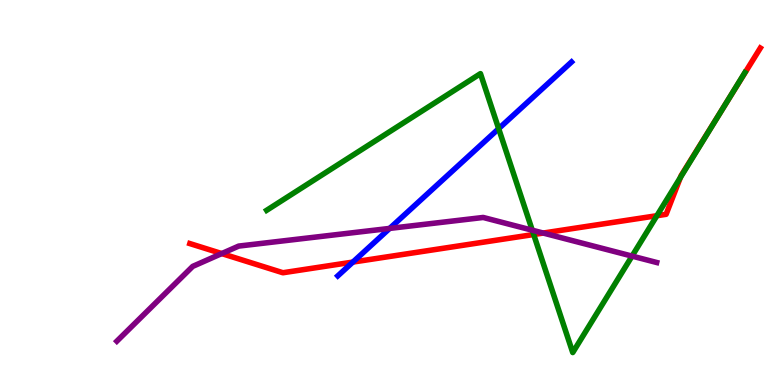[{'lines': ['blue', 'red'], 'intersections': [{'x': 4.55, 'y': 3.19}]}, {'lines': ['green', 'red'], 'intersections': [{'x': 6.89, 'y': 3.91}, {'x': 8.48, 'y': 4.4}, {'x': 8.78, 'y': 5.39}, {'x': 9.35, 'y': 7.26}]}, {'lines': ['purple', 'red'], 'intersections': [{'x': 2.86, 'y': 3.41}, {'x': 7.01, 'y': 3.95}]}, {'lines': ['blue', 'green'], 'intersections': [{'x': 6.43, 'y': 6.66}]}, {'lines': ['blue', 'purple'], 'intersections': [{'x': 5.03, 'y': 4.07}]}, {'lines': ['green', 'purple'], 'intersections': [{'x': 6.87, 'y': 4.02}, {'x': 8.16, 'y': 3.35}]}]